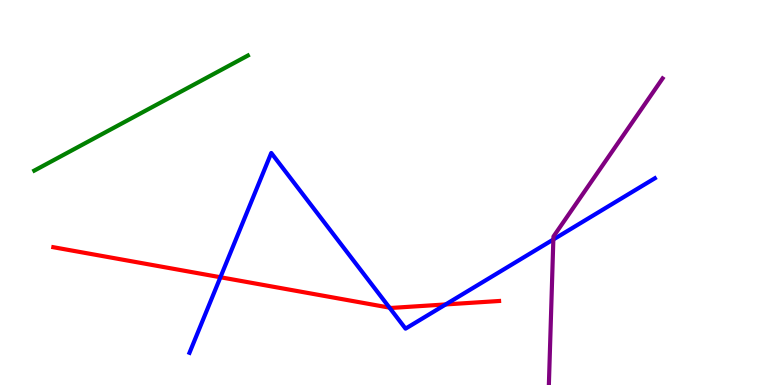[{'lines': ['blue', 'red'], 'intersections': [{'x': 2.84, 'y': 2.8}, {'x': 5.03, 'y': 2.01}, {'x': 5.75, 'y': 2.09}]}, {'lines': ['green', 'red'], 'intersections': []}, {'lines': ['purple', 'red'], 'intersections': []}, {'lines': ['blue', 'green'], 'intersections': []}, {'lines': ['blue', 'purple'], 'intersections': [{'x': 7.14, 'y': 3.78}]}, {'lines': ['green', 'purple'], 'intersections': []}]